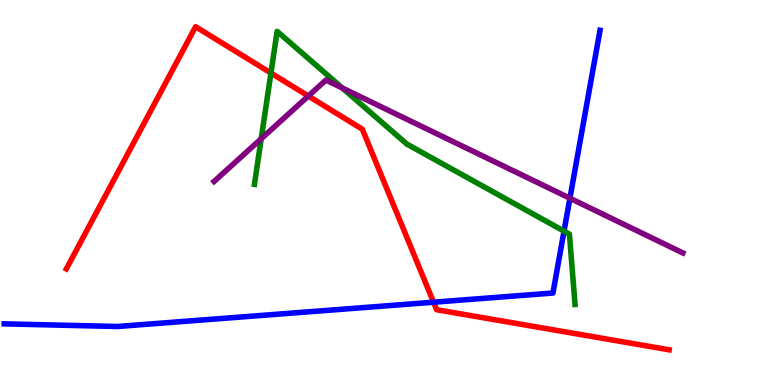[{'lines': ['blue', 'red'], 'intersections': [{'x': 5.59, 'y': 2.15}]}, {'lines': ['green', 'red'], 'intersections': [{'x': 3.5, 'y': 8.1}]}, {'lines': ['purple', 'red'], 'intersections': [{'x': 3.98, 'y': 7.51}]}, {'lines': ['blue', 'green'], 'intersections': [{'x': 7.28, 'y': 4.0}]}, {'lines': ['blue', 'purple'], 'intersections': [{'x': 7.35, 'y': 4.85}]}, {'lines': ['green', 'purple'], 'intersections': [{'x': 3.37, 'y': 6.4}, {'x': 4.42, 'y': 7.71}]}]